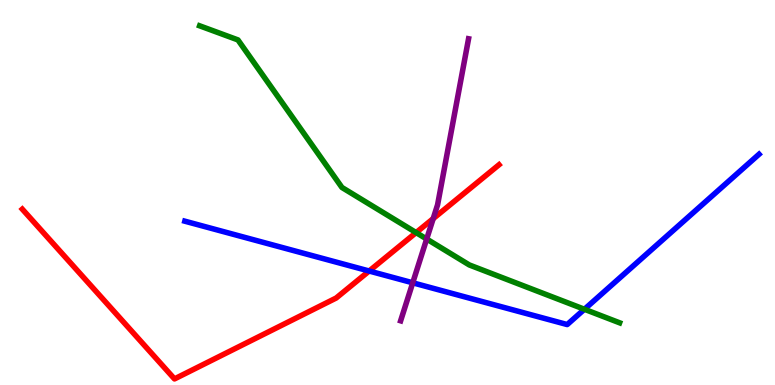[{'lines': ['blue', 'red'], 'intersections': [{'x': 4.76, 'y': 2.96}]}, {'lines': ['green', 'red'], 'intersections': [{'x': 5.37, 'y': 3.96}]}, {'lines': ['purple', 'red'], 'intersections': [{'x': 5.59, 'y': 4.32}]}, {'lines': ['blue', 'green'], 'intersections': [{'x': 7.54, 'y': 1.97}]}, {'lines': ['blue', 'purple'], 'intersections': [{'x': 5.33, 'y': 2.65}]}, {'lines': ['green', 'purple'], 'intersections': [{'x': 5.51, 'y': 3.79}]}]